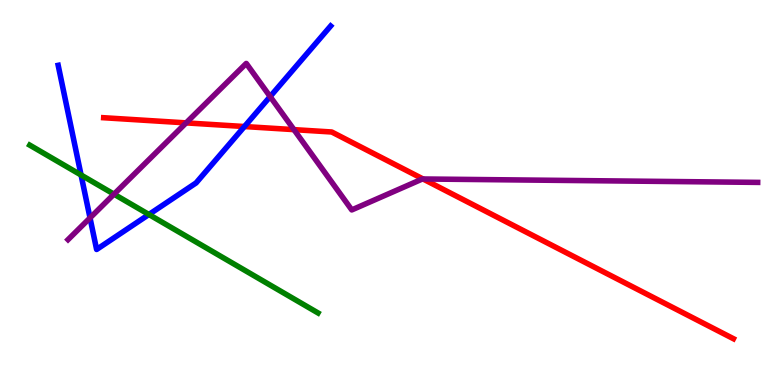[{'lines': ['blue', 'red'], 'intersections': [{'x': 3.15, 'y': 6.71}]}, {'lines': ['green', 'red'], 'intersections': []}, {'lines': ['purple', 'red'], 'intersections': [{'x': 2.4, 'y': 6.81}, {'x': 3.79, 'y': 6.63}, {'x': 5.46, 'y': 5.35}]}, {'lines': ['blue', 'green'], 'intersections': [{'x': 1.05, 'y': 5.45}, {'x': 1.92, 'y': 4.43}]}, {'lines': ['blue', 'purple'], 'intersections': [{'x': 1.16, 'y': 4.34}, {'x': 3.49, 'y': 7.49}]}, {'lines': ['green', 'purple'], 'intersections': [{'x': 1.47, 'y': 4.96}]}]